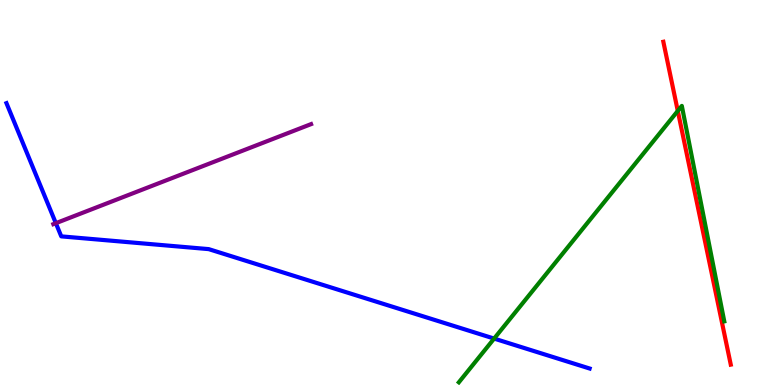[{'lines': ['blue', 'red'], 'intersections': []}, {'lines': ['green', 'red'], 'intersections': [{'x': 8.75, 'y': 7.12}]}, {'lines': ['purple', 'red'], 'intersections': []}, {'lines': ['blue', 'green'], 'intersections': [{'x': 6.38, 'y': 1.21}]}, {'lines': ['blue', 'purple'], 'intersections': [{'x': 0.721, 'y': 4.2}]}, {'lines': ['green', 'purple'], 'intersections': []}]